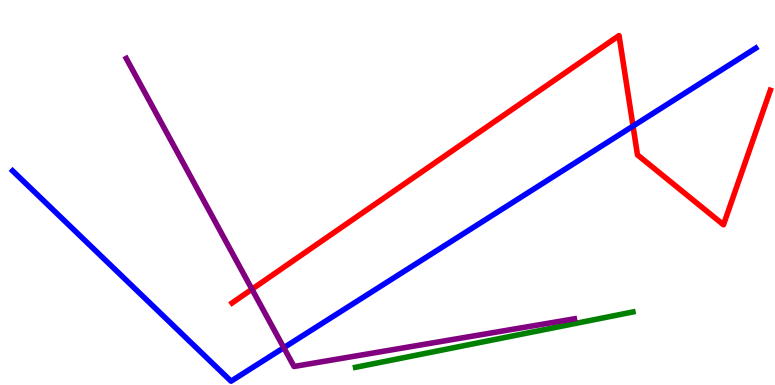[{'lines': ['blue', 'red'], 'intersections': [{'x': 8.17, 'y': 6.73}]}, {'lines': ['green', 'red'], 'intersections': []}, {'lines': ['purple', 'red'], 'intersections': [{'x': 3.25, 'y': 2.49}]}, {'lines': ['blue', 'green'], 'intersections': []}, {'lines': ['blue', 'purple'], 'intersections': [{'x': 3.66, 'y': 0.969}]}, {'lines': ['green', 'purple'], 'intersections': []}]